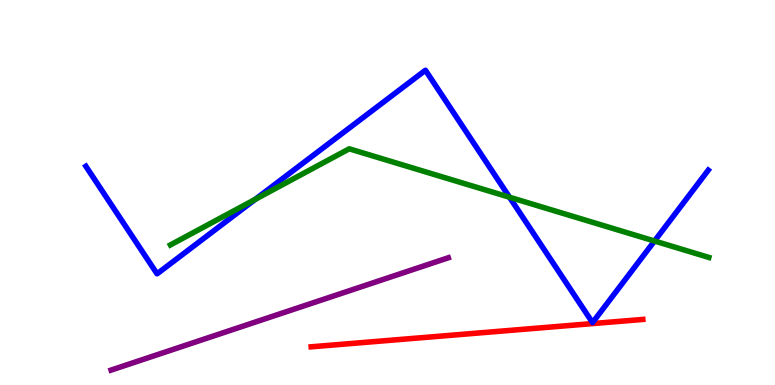[{'lines': ['blue', 'red'], 'intersections': []}, {'lines': ['green', 'red'], 'intersections': []}, {'lines': ['purple', 'red'], 'intersections': []}, {'lines': ['blue', 'green'], 'intersections': [{'x': 3.29, 'y': 4.82}, {'x': 6.57, 'y': 4.88}, {'x': 8.45, 'y': 3.74}]}, {'lines': ['blue', 'purple'], 'intersections': []}, {'lines': ['green', 'purple'], 'intersections': []}]